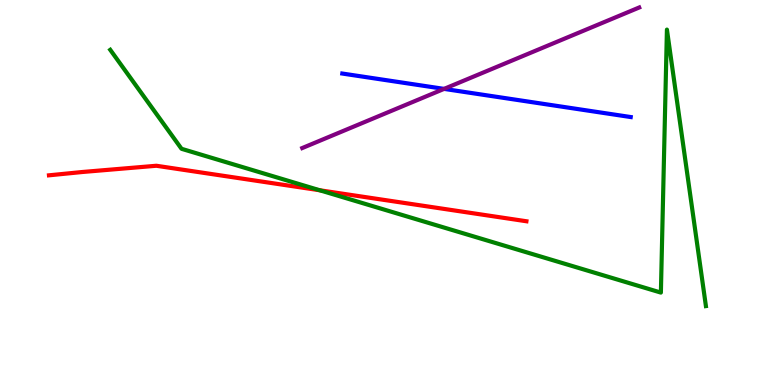[{'lines': ['blue', 'red'], 'intersections': []}, {'lines': ['green', 'red'], 'intersections': [{'x': 4.13, 'y': 5.06}]}, {'lines': ['purple', 'red'], 'intersections': []}, {'lines': ['blue', 'green'], 'intersections': []}, {'lines': ['blue', 'purple'], 'intersections': [{'x': 5.73, 'y': 7.69}]}, {'lines': ['green', 'purple'], 'intersections': []}]